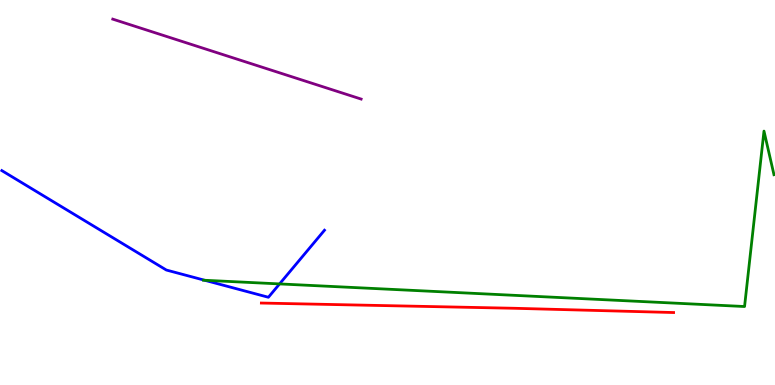[{'lines': ['blue', 'red'], 'intersections': []}, {'lines': ['green', 'red'], 'intersections': []}, {'lines': ['purple', 'red'], 'intersections': []}, {'lines': ['blue', 'green'], 'intersections': [{'x': 2.64, 'y': 2.72}, {'x': 3.61, 'y': 2.63}]}, {'lines': ['blue', 'purple'], 'intersections': []}, {'lines': ['green', 'purple'], 'intersections': []}]